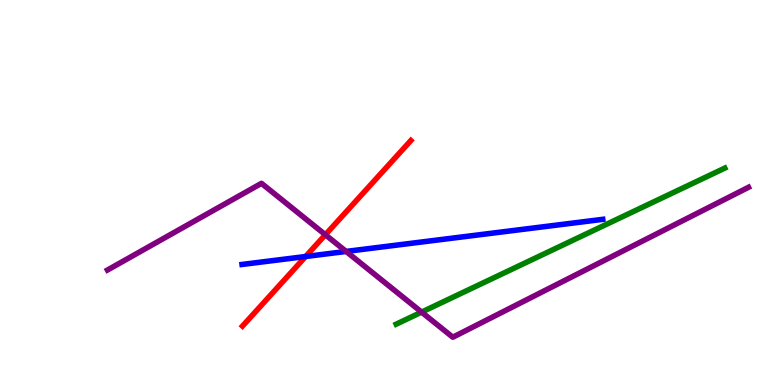[{'lines': ['blue', 'red'], 'intersections': [{'x': 3.94, 'y': 3.34}]}, {'lines': ['green', 'red'], 'intersections': []}, {'lines': ['purple', 'red'], 'intersections': [{'x': 4.2, 'y': 3.9}]}, {'lines': ['blue', 'green'], 'intersections': []}, {'lines': ['blue', 'purple'], 'intersections': [{'x': 4.47, 'y': 3.47}]}, {'lines': ['green', 'purple'], 'intersections': [{'x': 5.44, 'y': 1.89}]}]